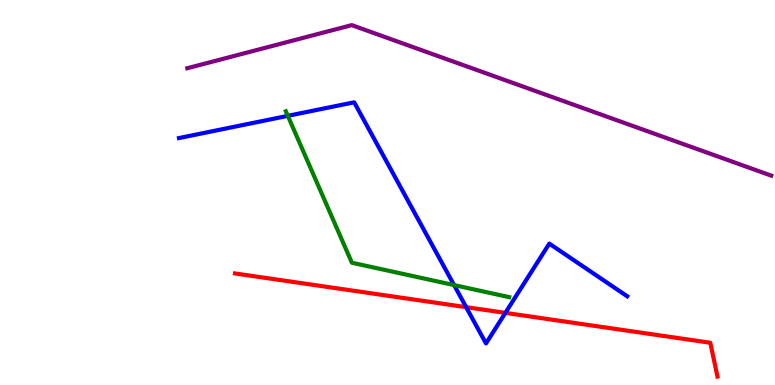[{'lines': ['blue', 'red'], 'intersections': [{'x': 6.01, 'y': 2.02}, {'x': 6.52, 'y': 1.87}]}, {'lines': ['green', 'red'], 'intersections': []}, {'lines': ['purple', 'red'], 'intersections': []}, {'lines': ['blue', 'green'], 'intersections': [{'x': 3.71, 'y': 6.99}, {'x': 5.86, 'y': 2.6}]}, {'lines': ['blue', 'purple'], 'intersections': []}, {'lines': ['green', 'purple'], 'intersections': []}]